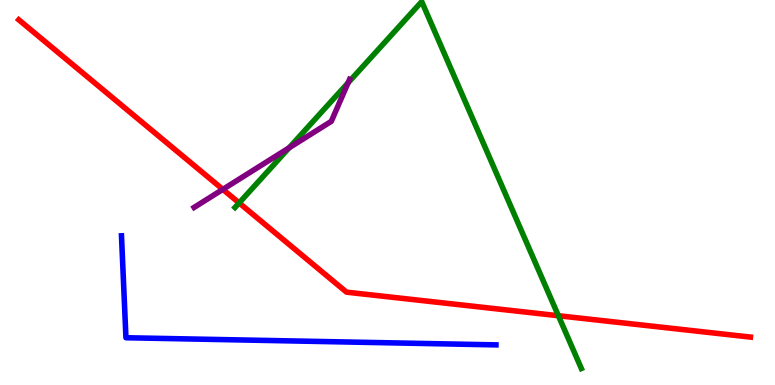[{'lines': ['blue', 'red'], 'intersections': []}, {'lines': ['green', 'red'], 'intersections': [{'x': 3.09, 'y': 4.73}, {'x': 7.21, 'y': 1.8}]}, {'lines': ['purple', 'red'], 'intersections': [{'x': 2.88, 'y': 5.08}]}, {'lines': ['blue', 'green'], 'intersections': []}, {'lines': ['blue', 'purple'], 'intersections': []}, {'lines': ['green', 'purple'], 'intersections': [{'x': 3.73, 'y': 6.16}, {'x': 4.49, 'y': 7.85}]}]